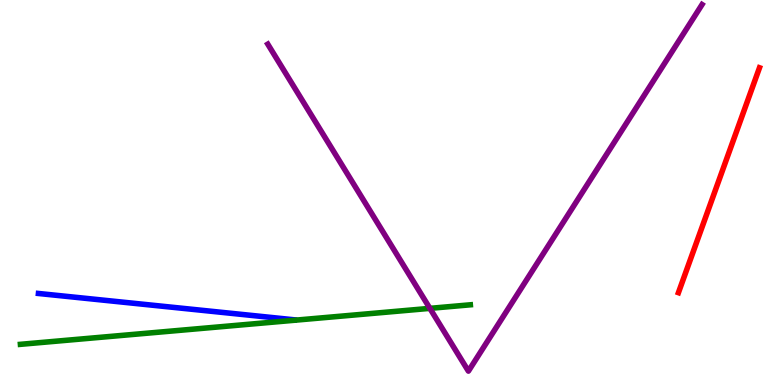[{'lines': ['blue', 'red'], 'intersections': []}, {'lines': ['green', 'red'], 'intersections': []}, {'lines': ['purple', 'red'], 'intersections': []}, {'lines': ['blue', 'green'], 'intersections': []}, {'lines': ['blue', 'purple'], 'intersections': []}, {'lines': ['green', 'purple'], 'intersections': [{'x': 5.55, 'y': 1.99}]}]